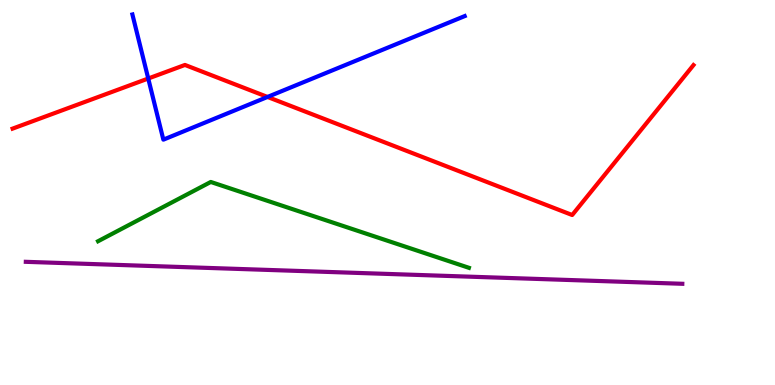[{'lines': ['blue', 'red'], 'intersections': [{'x': 1.91, 'y': 7.96}, {'x': 3.45, 'y': 7.48}]}, {'lines': ['green', 'red'], 'intersections': []}, {'lines': ['purple', 'red'], 'intersections': []}, {'lines': ['blue', 'green'], 'intersections': []}, {'lines': ['blue', 'purple'], 'intersections': []}, {'lines': ['green', 'purple'], 'intersections': []}]